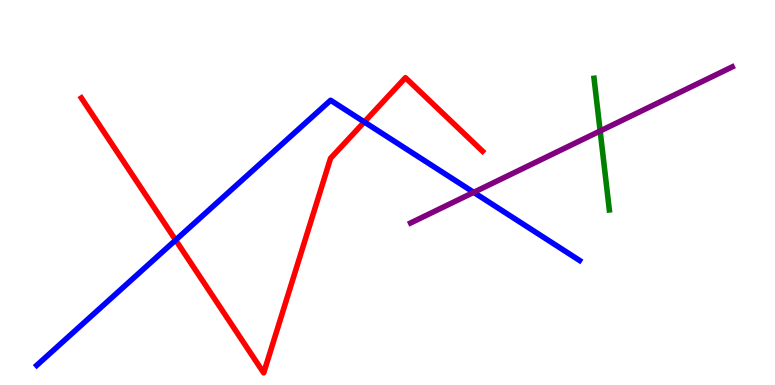[{'lines': ['blue', 'red'], 'intersections': [{'x': 2.27, 'y': 3.76}, {'x': 4.7, 'y': 6.83}]}, {'lines': ['green', 'red'], 'intersections': []}, {'lines': ['purple', 'red'], 'intersections': []}, {'lines': ['blue', 'green'], 'intersections': []}, {'lines': ['blue', 'purple'], 'intersections': [{'x': 6.11, 'y': 5.0}]}, {'lines': ['green', 'purple'], 'intersections': [{'x': 7.74, 'y': 6.6}]}]